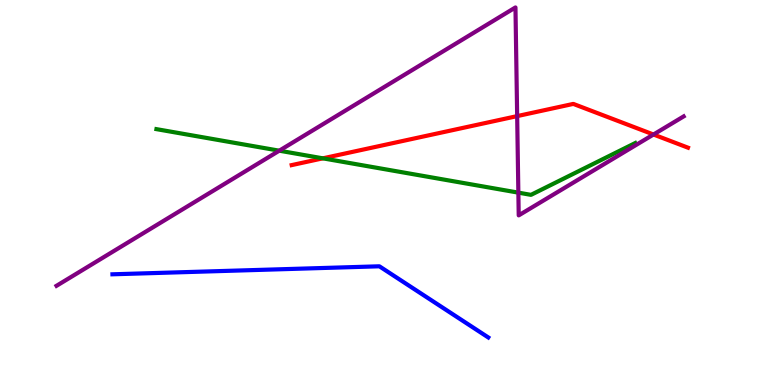[{'lines': ['blue', 'red'], 'intersections': []}, {'lines': ['green', 'red'], 'intersections': [{'x': 4.17, 'y': 5.89}]}, {'lines': ['purple', 'red'], 'intersections': [{'x': 6.67, 'y': 6.98}, {'x': 8.43, 'y': 6.51}]}, {'lines': ['blue', 'green'], 'intersections': []}, {'lines': ['blue', 'purple'], 'intersections': []}, {'lines': ['green', 'purple'], 'intersections': [{'x': 3.6, 'y': 6.09}, {'x': 6.69, 'y': 5.0}]}]